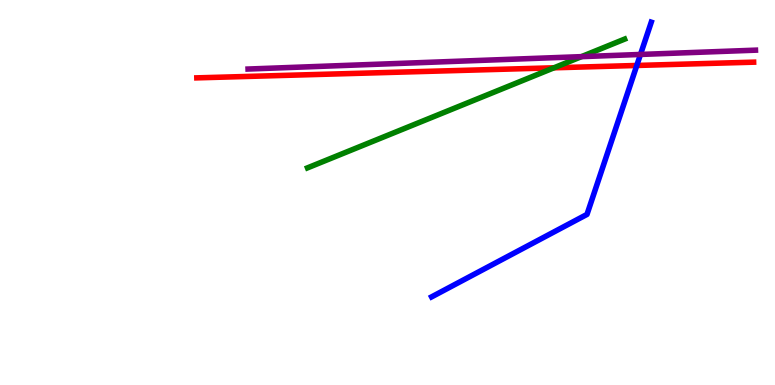[{'lines': ['blue', 'red'], 'intersections': [{'x': 8.22, 'y': 8.3}]}, {'lines': ['green', 'red'], 'intersections': [{'x': 7.15, 'y': 8.24}]}, {'lines': ['purple', 'red'], 'intersections': []}, {'lines': ['blue', 'green'], 'intersections': []}, {'lines': ['blue', 'purple'], 'intersections': [{'x': 8.26, 'y': 8.59}]}, {'lines': ['green', 'purple'], 'intersections': [{'x': 7.5, 'y': 8.53}]}]